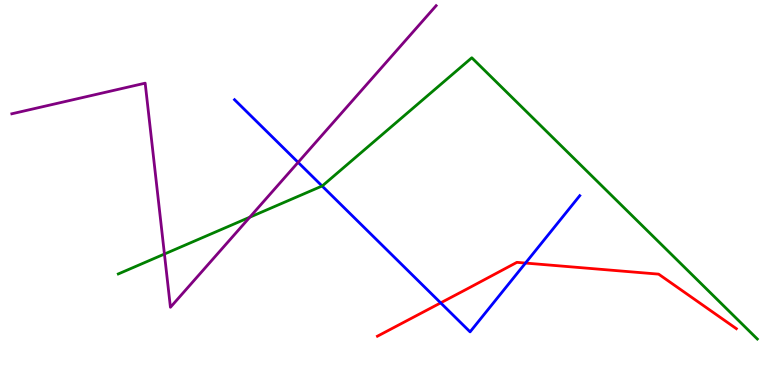[{'lines': ['blue', 'red'], 'intersections': [{'x': 5.69, 'y': 2.13}, {'x': 6.78, 'y': 3.17}]}, {'lines': ['green', 'red'], 'intersections': []}, {'lines': ['purple', 'red'], 'intersections': []}, {'lines': ['blue', 'green'], 'intersections': [{'x': 4.16, 'y': 5.17}]}, {'lines': ['blue', 'purple'], 'intersections': [{'x': 3.85, 'y': 5.78}]}, {'lines': ['green', 'purple'], 'intersections': [{'x': 2.12, 'y': 3.4}, {'x': 3.22, 'y': 4.36}]}]